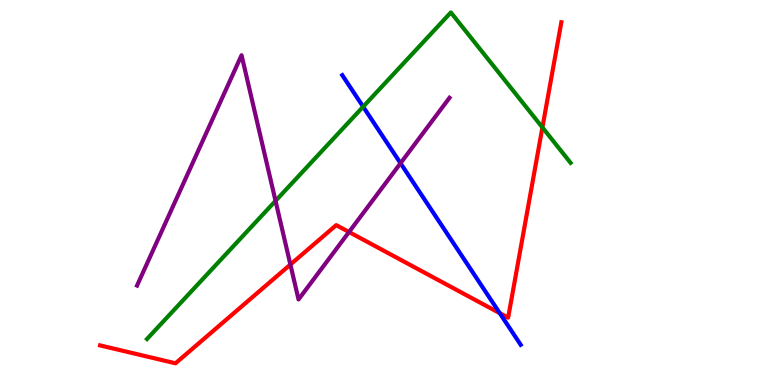[{'lines': ['blue', 'red'], 'intersections': [{'x': 6.45, 'y': 1.87}]}, {'lines': ['green', 'red'], 'intersections': [{'x': 7.0, 'y': 6.69}]}, {'lines': ['purple', 'red'], 'intersections': [{'x': 3.75, 'y': 3.13}, {'x': 4.5, 'y': 3.97}]}, {'lines': ['blue', 'green'], 'intersections': [{'x': 4.69, 'y': 7.23}]}, {'lines': ['blue', 'purple'], 'intersections': [{'x': 5.17, 'y': 5.76}]}, {'lines': ['green', 'purple'], 'intersections': [{'x': 3.56, 'y': 4.78}]}]